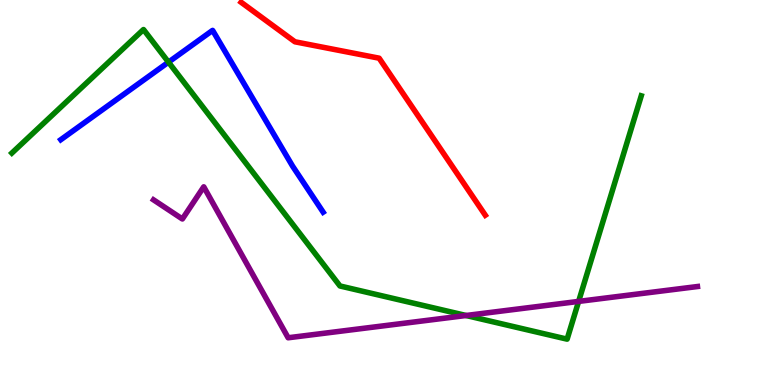[{'lines': ['blue', 'red'], 'intersections': []}, {'lines': ['green', 'red'], 'intersections': []}, {'lines': ['purple', 'red'], 'intersections': []}, {'lines': ['blue', 'green'], 'intersections': [{'x': 2.17, 'y': 8.39}]}, {'lines': ['blue', 'purple'], 'intersections': []}, {'lines': ['green', 'purple'], 'intersections': [{'x': 6.01, 'y': 1.81}, {'x': 7.47, 'y': 2.17}]}]